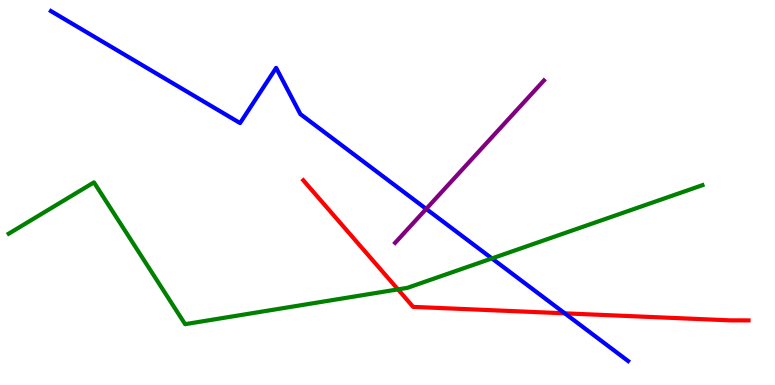[{'lines': ['blue', 'red'], 'intersections': [{'x': 7.29, 'y': 1.86}]}, {'lines': ['green', 'red'], 'intersections': [{'x': 5.14, 'y': 2.48}]}, {'lines': ['purple', 'red'], 'intersections': []}, {'lines': ['blue', 'green'], 'intersections': [{'x': 6.35, 'y': 3.29}]}, {'lines': ['blue', 'purple'], 'intersections': [{'x': 5.5, 'y': 4.57}]}, {'lines': ['green', 'purple'], 'intersections': []}]